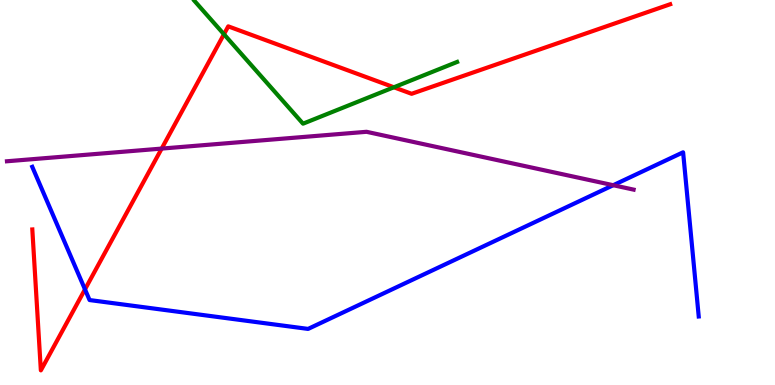[{'lines': ['blue', 'red'], 'intersections': [{'x': 1.1, 'y': 2.48}]}, {'lines': ['green', 'red'], 'intersections': [{'x': 2.89, 'y': 9.11}, {'x': 5.08, 'y': 7.73}]}, {'lines': ['purple', 'red'], 'intersections': [{'x': 2.09, 'y': 6.14}]}, {'lines': ['blue', 'green'], 'intersections': []}, {'lines': ['blue', 'purple'], 'intersections': [{'x': 7.91, 'y': 5.19}]}, {'lines': ['green', 'purple'], 'intersections': []}]